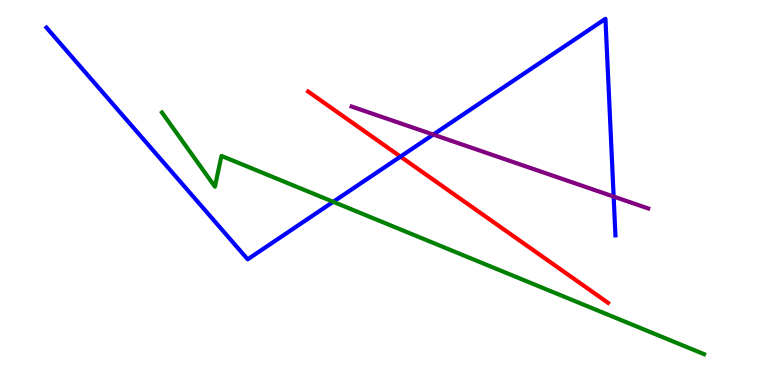[{'lines': ['blue', 'red'], 'intersections': [{'x': 5.17, 'y': 5.93}]}, {'lines': ['green', 'red'], 'intersections': []}, {'lines': ['purple', 'red'], 'intersections': []}, {'lines': ['blue', 'green'], 'intersections': [{'x': 4.3, 'y': 4.76}]}, {'lines': ['blue', 'purple'], 'intersections': [{'x': 5.59, 'y': 6.5}, {'x': 7.92, 'y': 4.89}]}, {'lines': ['green', 'purple'], 'intersections': []}]